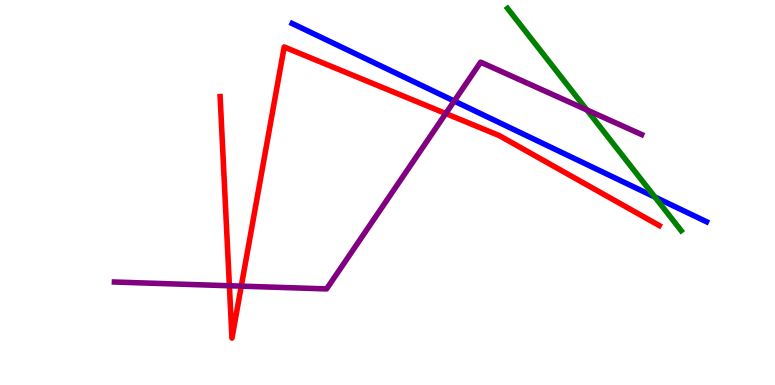[{'lines': ['blue', 'red'], 'intersections': []}, {'lines': ['green', 'red'], 'intersections': []}, {'lines': ['purple', 'red'], 'intersections': [{'x': 2.96, 'y': 2.58}, {'x': 3.11, 'y': 2.57}, {'x': 5.75, 'y': 7.05}]}, {'lines': ['blue', 'green'], 'intersections': [{'x': 8.45, 'y': 4.88}]}, {'lines': ['blue', 'purple'], 'intersections': [{'x': 5.86, 'y': 7.38}]}, {'lines': ['green', 'purple'], 'intersections': [{'x': 7.57, 'y': 7.15}]}]